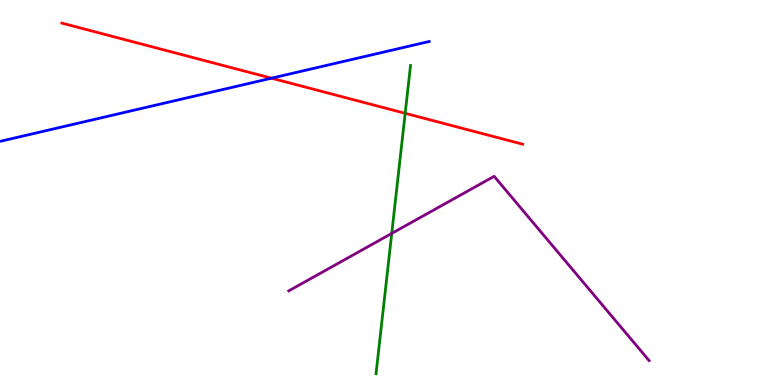[{'lines': ['blue', 'red'], 'intersections': [{'x': 3.5, 'y': 7.97}]}, {'lines': ['green', 'red'], 'intersections': [{'x': 5.23, 'y': 7.06}]}, {'lines': ['purple', 'red'], 'intersections': []}, {'lines': ['blue', 'green'], 'intersections': []}, {'lines': ['blue', 'purple'], 'intersections': []}, {'lines': ['green', 'purple'], 'intersections': [{'x': 5.05, 'y': 3.94}]}]